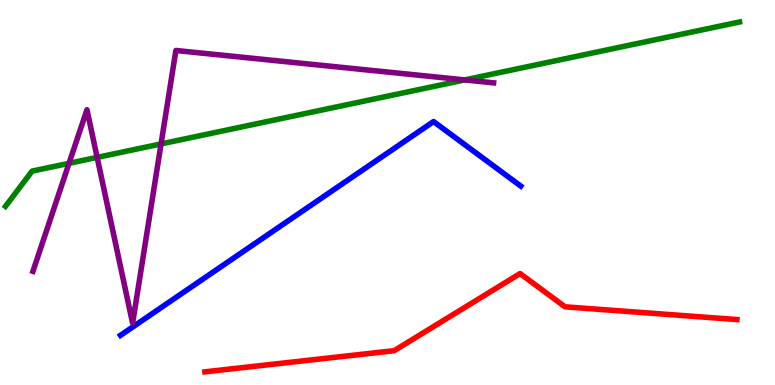[{'lines': ['blue', 'red'], 'intersections': []}, {'lines': ['green', 'red'], 'intersections': []}, {'lines': ['purple', 'red'], 'intersections': []}, {'lines': ['blue', 'green'], 'intersections': []}, {'lines': ['blue', 'purple'], 'intersections': []}, {'lines': ['green', 'purple'], 'intersections': [{'x': 0.891, 'y': 5.76}, {'x': 1.25, 'y': 5.91}, {'x': 2.08, 'y': 6.26}, {'x': 6.0, 'y': 7.92}]}]